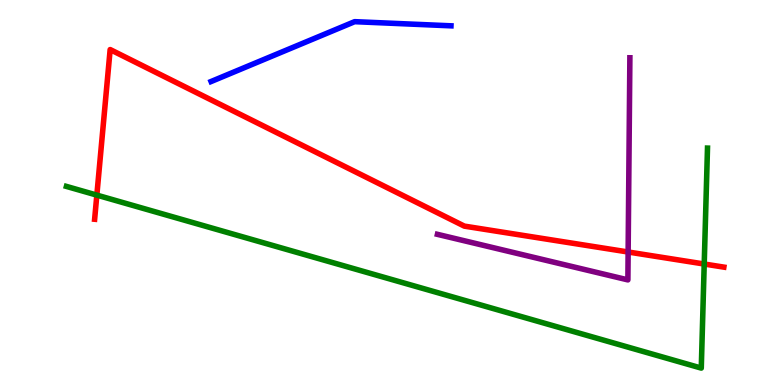[{'lines': ['blue', 'red'], 'intersections': []}, {'lines': ['green', 'red'], 'intersections': [{'x': 1.25, 'y': 4.93}, {'x': 9.09, 'y': 3.14}]}, {'lines': ['purple', 'red'], 'intersections': [{'x': 8.1, 'y': 3.45}]}, {'lines': ['blue', 'green'], 'intersections': []}, {'lines': ['blue', 'purple'], 'intersections': []}, {'lines': ['green', 'purple'], 'intersections': []}]